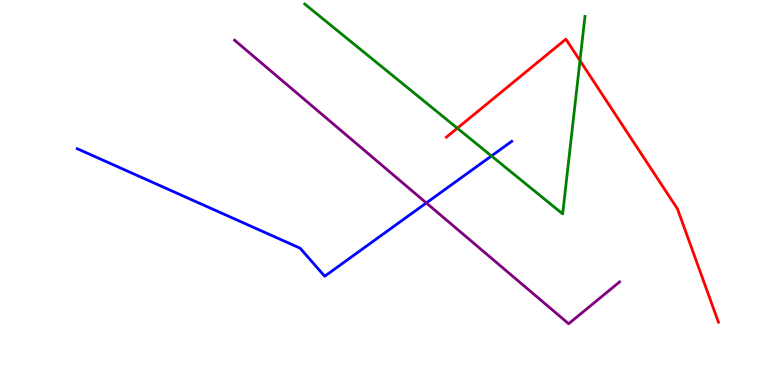[{'lines': ['blue', 'red'], 'intersections': []}, {'lines': ['green', 'red'], 'intersections': [{'x': 5.9, 'y': 6.67}, {'x': 7.48, 'y': 8.43}]}, {'lines': ['purple', 'red'], 'intersections': []}, {'lines': ['blue', 'green'], 'intersections': [{'x': 6.34, 'y': 5.95}]}, {'lines': ['blue', 'purple'], 'intersections': [{'x': 5.5, 'y': 4.73}]}, {'lines': ['green', 'purple'], 'intersections': []}]